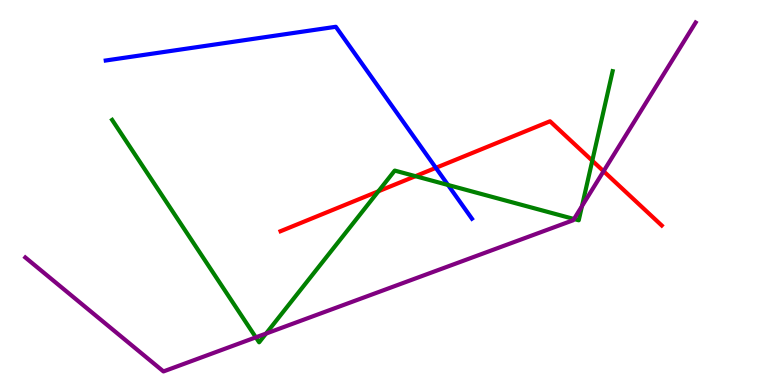[{'lines': ['blue', 'red'], 'intersections': [{'x': 5.62, 'y': 5.64}]}, {'lines': ['green', 'red'], 'intersections': [{'x': 4.88, 'y': 5.03}, {'x': 5.36, 'y': 5.42}, {'x': 7.64, 'y': 5.83}]}, {'lines': ['purple', 'red'], 'intersections': [{'x': 7.79, 'y': 5.55}]}, {'lines': ['blue', 'green'], 'intersections': [{'x': 5.78, 'y': 5.2}]}, {'lines': ['blue', 'purple'], 'intersections': []}, {'lines': ['green', 'purple'], 'intersections': [{'x': 3.3, 'y': 1.24}, {'x': 3.43, 'y': 1.34}, {'x': 7.41, 'y': 4.31}, {'x': 7.51, 'y': 4.65}]}]